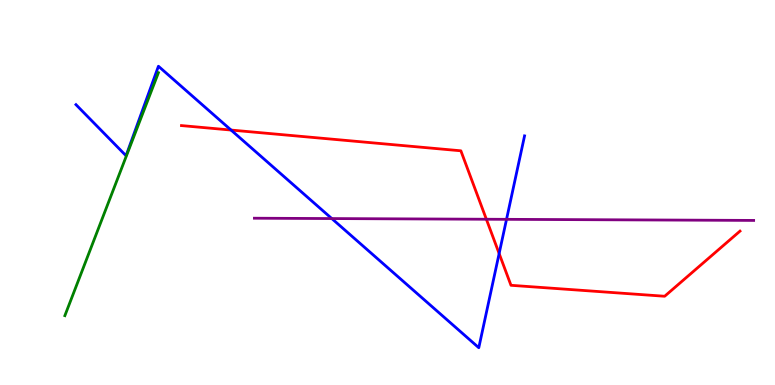[{'lines': ['blue', 'red'], 'intersections': [{'x': 2.98, 'y': 6.62}, {'x': 6.44, 'y': 3.41}]}, {'lines': ['green', 'red'], 'intersections': []}, {'lines': ['purple', 'red'], 'intersections': [{'x': 6.28, 'y': 4.31}]}, {'lines': ['blue', 'green'], 'intersections': []}, {'lines': ['blue', 'purple'], 'intersections': [{'x': 4.28, 'y': 4.32}, {'x': 6.54, 'y': 4.3}]}, {'lines': ['green', 'purple'], 'intersections': []}]